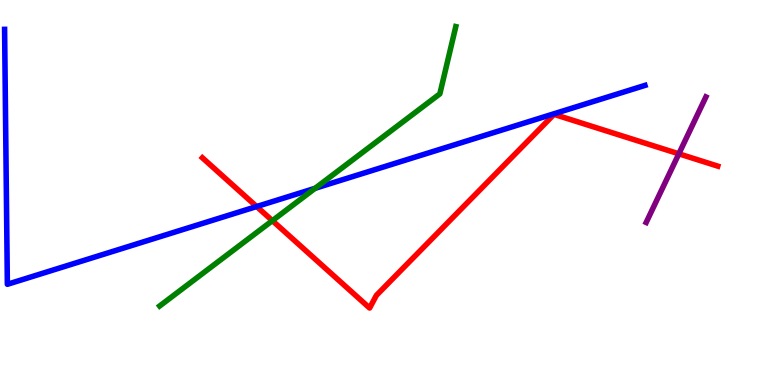[{'lines': ['blue', 'red'], 'intersections': [{'x': 3.31, 'y': 4.64}]}, {'lines': ['green', 'red'], 'intersections': [{'x': 3.51, 'y': 4.27}]}, {'lines': ['purple', 'red'], 'intersections': [{'x': 8.76, 'y': 6.0}]}, {'lines': ['blue', 'green'], 'intersections': [{'x': 4.07, 'y': 5.11}]}, {'lines': ['blue', 'purple'], 'intersections': []}, {'lines': ['green', 'purple'], 'intersections': []}]